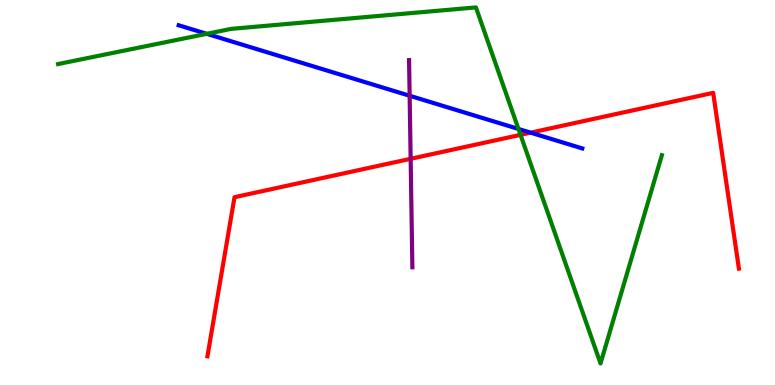[{'lines': ['blue', 'red'], 'intersections': [{'x': 6.85, 'y': 6.55}]}, {'lines': ['green', 'red'], 'intersections': [{'x': 6.72, 'y': 6.5}]}, {'lines': ['purple', 'red'], 'intersections': [{'x': 5.3, 'y': 5.88}]}, {'lines': ['blue', 'green'], 'intersections': [{'x': 2.67, 'y': 9.12}, {'x': 6.69, 'y': 6.65}]}, {'lines': ['blue', 'purple'], 'intersections': [{'x': 5.29, 'y': 7.51}]}, {'lines': ['green', 'purple'], 'intersections': []}]